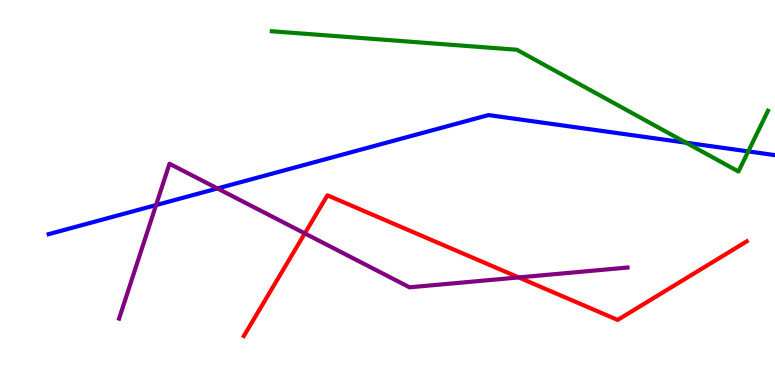[{'lines': ['blue', 'red'], 'intersections': []}, {'lines': ['green', 'red'], 'intersections': []}, {'lines': ['purple', 'red'], 'intersections': [{'x': 3.93, 'y': 3.94}, {'x': 6.69, 'y': 2.79}]}, {'lines': ['blue', 'green'], 'intersections': [{'x': 8.85, 'y': 6.29}, {'x': 9.65, 'y': 6.07}]}, {'lines': ['blue', 'purple'], 'intersections': [{'x': 2.01, 'y': 4.67}, {'x': 2.81, 'y': 5.11}]}, {'lines': ['green', 'purple'], 'intersections': []}]